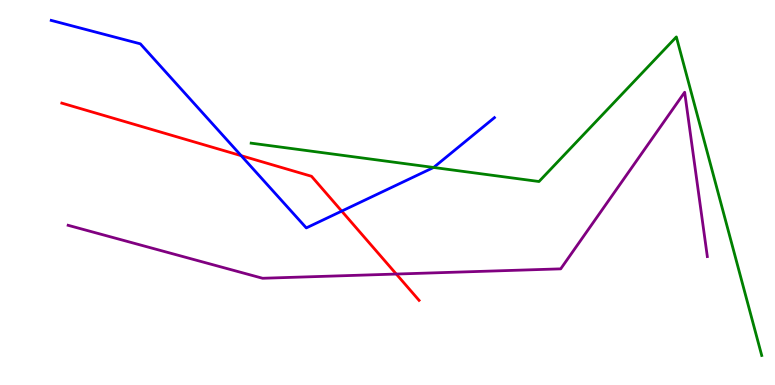[{'lines': ['blue', 'red'], 'intersections': [{'x': 3.11, 'y': 5.96}, {'x': 4.41, 'y': 4.52}]}, {'lines': ['green', 'red'], 'intersections': []}, {'lines': ['purple', 'red'], 'intersections': [{'x': 5.11, 'y': 2.88}]}, {'lines': ['blue', 'green'], 'intersections': [{'x': 5.6, 'y': 5.65}]}, {'lines': ['blue', 'purple'], 'intersections': []}, {'lines': ['green', 'purple'], 'intersections': []}]